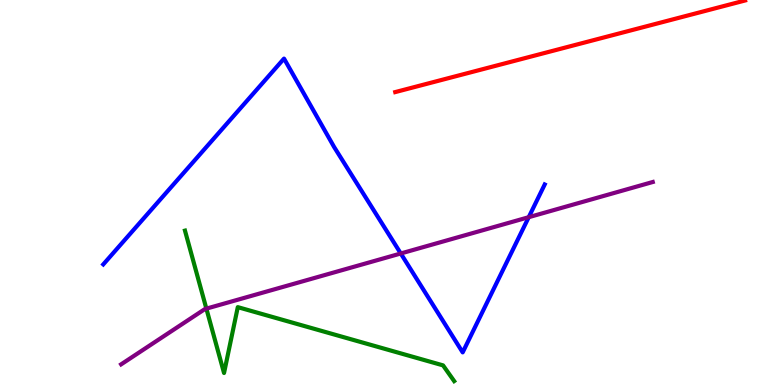[{'lines': ['blue', 'red'], 'intersections': []}, {'lines': ['green', 'red'], 'intersections': []}, {'lines': ['purple', 'red'], 'intersections': []}, {'lines': ['blue', 'green'], 'intersections': []}, {'lines': ['blue', 'purple'], 'intersections': [{'x': 5.17, 'y': 3.42}, {'x': 6.82, 'y': 4.36}]}, {'lines': ['green', 'purple'], 'intersections': [{'x': 2.66, 'y': 1.98}]}]